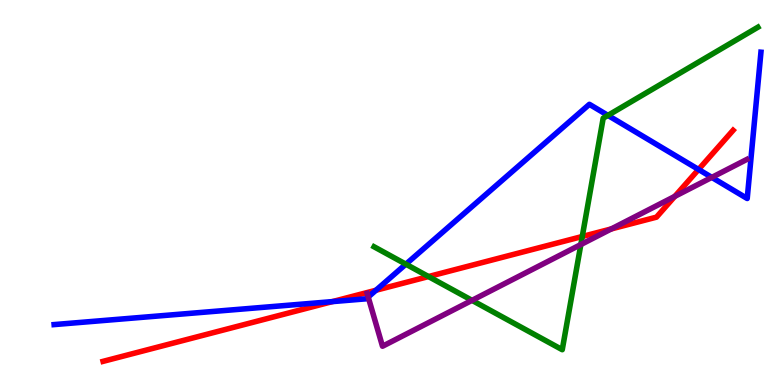[{'lines': ['blue', 'red'], 'intersections': [{'x': 4.29, 'y': 2.17}, {'x': 4.85, 'y': 2.46}, {'x': 9.01, 'y': 5.6}]}, {'lines': ['green', 'red'], 'intersections': [{'x': 5.53, 'y': 2.82}, {'x': 7.51, 'y': 3.86}]}, {'lines': ['purple', 'red'], 'intersections': [{'x': 7.89, 'y': 4.05}, {'x': 8.71, 'y': 4.9}]}, {'lines': ['blue', 'green'], 'intersections': [{'x': 5.24, 'y': 3.14}, {'x': 7.84, 'y': 7.0}]}, {'lines': ['blue', 'purple'], 'intersections': [{'x': 4.75, 'y': 2.29}, {'x': 9.18, 'y': 5.39}]}, {'lines': ['green', 'purple'], 'intersections': [{'x': 6.09, 'y': 2.2}, {'x': 7.49, 'y': 3.65}]}]